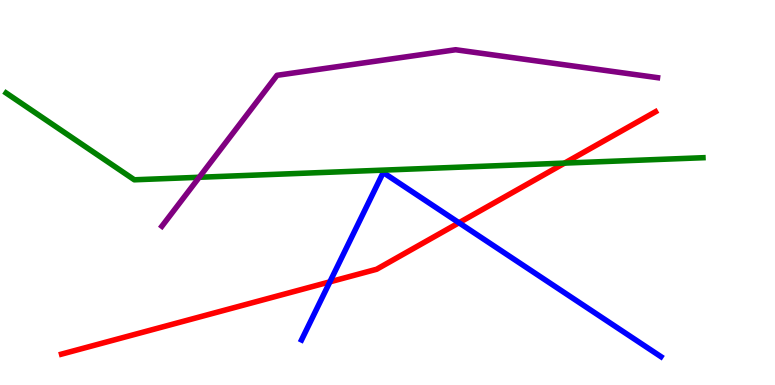[{'lines': ['blue', 'red'], 'intersections': [{'x': 4.26, 'y': 2.68}, {'x': 5.92, 'y': 4.21}]}, {'lines': ['green', 'red'], 'intersections': [{'x': 7.29, 'y': 5.76}]}, {'lines': ['purple', 'red'], 'intersections': []}, {'lines': ['blue', 'green'], 'intersections': []}, {'lines': ['blue', 'purple'], 'intersections': []}, {'lines': ['green', 'purple'], 'intersections': [{'x': 2.57, 'y': 5.4}]}]